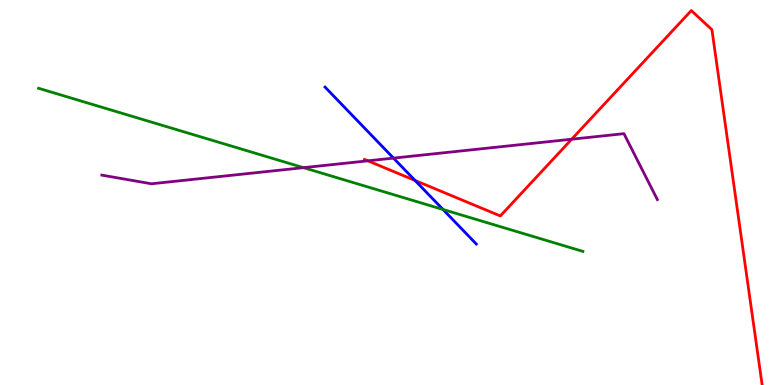[{'lines': ['blue', 'red'], 'intersections': [{'x': 5.36, 'y': 5.31}]}, {'lines': ['green', 'red'], 'intersections': []}, {'lines': ['purple', 'red'], 'intersections': [{'x': 4.75, 'y': 5.82}, {'x': 7.38, 'y': 6.38}]}, {'lines': ['blue', 'green'], 'intersections': [{'x': 5.72, 'y': 4.56}]}, {'lines': ['blue', 'purple'], 'intersections': [{'x': 5.08, 'y': 5.89}]}, {'lines': ['green', 'purple'], 'intersections': [{'x': 3.92, 'y': 5.65}]}]